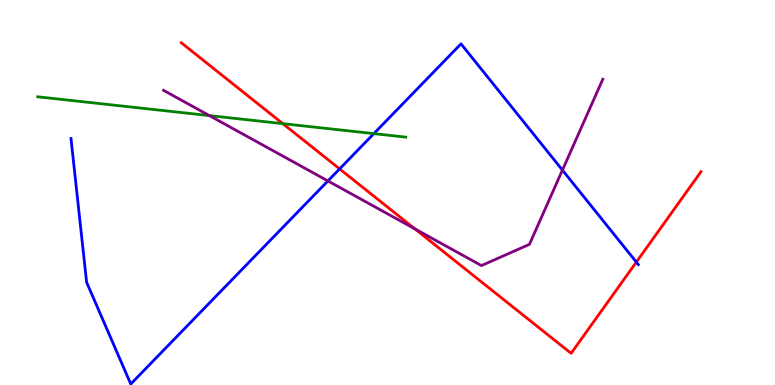[{'lines': ['blue', 'red'], 'intersections': [{'x': 4.38, 'y': 5.61}, {'x': 8.21, 'y': 3.19}]}, {'lines': ['green', 'red'], 'intersections': [{'x': 3.65, 'y': 6.79}]}, {'lines': ['purple', 'red'], 'intersections': [{'x': 5.35, 'y': 4.05}]}, {'lines': ['blue', 'green'], 'intersections': [{'x': 4.82, 'y': 6.53}]}, {'lines': ['blue', 'purple'], 'intersections': [{'x': 4.23, 'y': 5.3}, {'x': 7.26, 'y': 5.58}]}, {'lines': ['green', 'purple'], 'intersections': [{'x': 2.7, 'y': 7.0}]}]